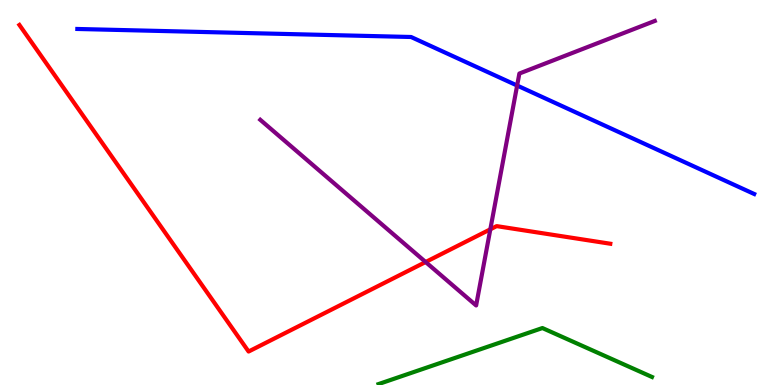[{'lines': ['blue', 'red'], 'intersections': []}, {'lines': ['green', 'red'], 'intersections': []}, {'lines': ['purple', 'red'], 'intersections': [{'x': 5.49, 'y': 3.19}, {'x': 6.33, 'y': 4.04}]}, {'lines': ['blue', 'green'], 'intersections': []}, {'lines': ['blue', 'purple'], 'intersections': [{'x': 6.67, 'y': 7.78}]}, {'lines': ['green', 'purple'], 'intersections': []}]